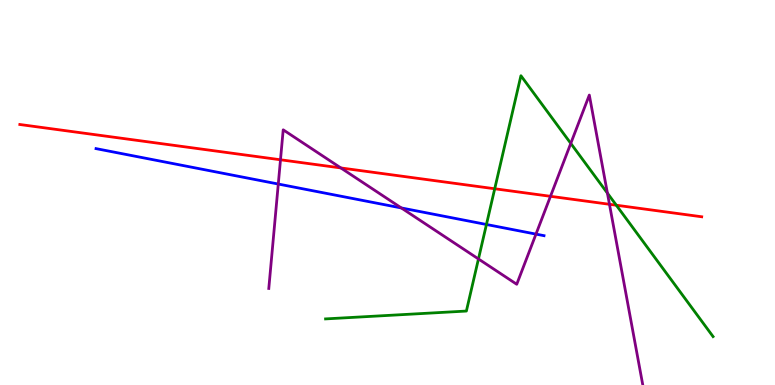[{'lines': ['blue', 'red'], 'intersections': []}, {'lines': ['green', 'red'], 'intersections': [{'x': 6.38, 'y': 5.1}, {'x': 7.95, 'y': 4.67}]}, {'lines': ['purple', 'red'], 'intersections': [{'x': 3.62, 'y': 5.85}, {'x': 4.4, 'y': 5.64}, {'x': 7.1, 'y': 4.9}, {'x': 7.86, 'y': 4.69}]}, {'lines': ['blue', 'green'], 'intersections': [{'x': 6.28, 'y': 4.17}]}, {'lines': ['blue', 'purple'], 'intersections': [{'x': 3.59, 'y': 5.22}, {'x': 5.18, 'y': 4.6}, {'x': 6.92, 'y': 3.92}]}, {'lines': ['green', 'purple'], 'intersections': [{'x': 6.17, 'y': 3.27}, {'x': 7.36, 'y': 6.28}, {'x': 7.84, 'y': 4.98}]}]